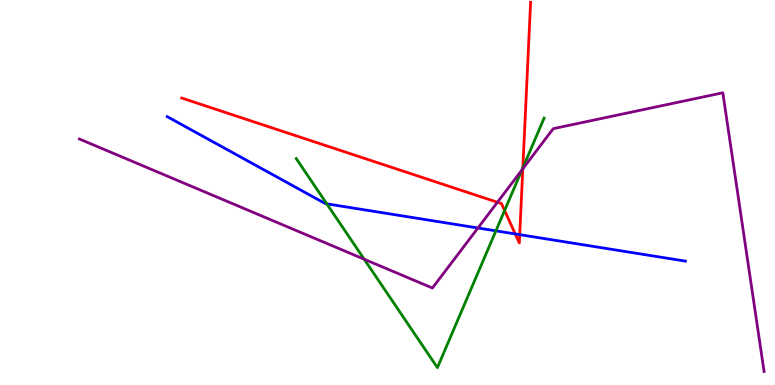[{'lines': ['blue', 'red'], 'intersections': [{'x': 6.65, 'y': 3.92}, {'x': 6.71, 'y': 3.91}]}, {'lines': ['green', 'red'], 'intersections': [{'x': 6.51, 'y': 4.53}, {'x': 6.75, 'y': 5.64}]}, {'lines': ['purple', 'red'], 'intersections': [{'x': 6.42, 'y': 4.75}, {'x': 6.75, 'y': 5.62}]}, {'lines': ['blue', 'green'], 'intersections': [{'x': 4.22, 'y': 4.71}, {'x': 6.4, 'y': 4.0}]}, {'lines': ['blue', 'purple'], 'intersections': [{'x': 6.17, 'y': 4.08}]}, {'lines': ['green', 'purple'], 'intersections': [{'x': 4.7, 'y': 3.27}, {'x': 6.73, 'y': 5.59}]}]